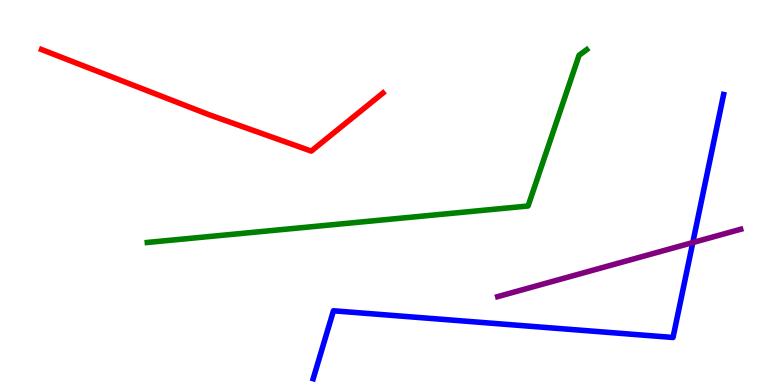[{'lines': ['blue', 'red'], 'intersections': []}, {'lines': ['green', 'red'], 'intersections': []}, {'lines': ['purple', 'red'], 'intersections': []}, {'lines': ['blue', 'green'], 'intersections': []}, {'lines': ['blue', 'purple'], 'intersections': [{'x': 8.94, 'y': 3.7}]}, {'lines': ['green', 'purple'], 'intersections': []}]